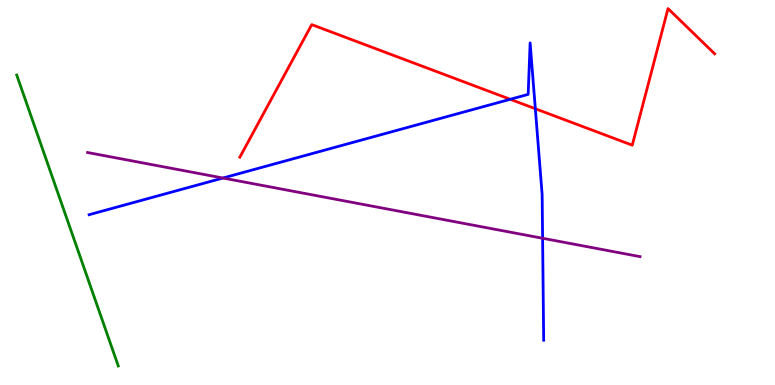[{'lines': ['blue', 'red'], 'intersections': [{'x': 6.58, 'y': 7.42}, {'x': 6.91, 'y': 7.18}]}, {'lines': ['green', 'red'], 'intersections': []}, {'lines': ['purple', 'red'], 'intersections': []}, {'lines': ['blue', 'green'], 'intersections': []}, {'lines': ['blue', 'purple'], 'intersections': [{'x': 2.88, 'y': 5.38}, {'x': 7.0, 'y': 3.81}]}, {'lines': ['green', 'purple'], 'intersections': []}]